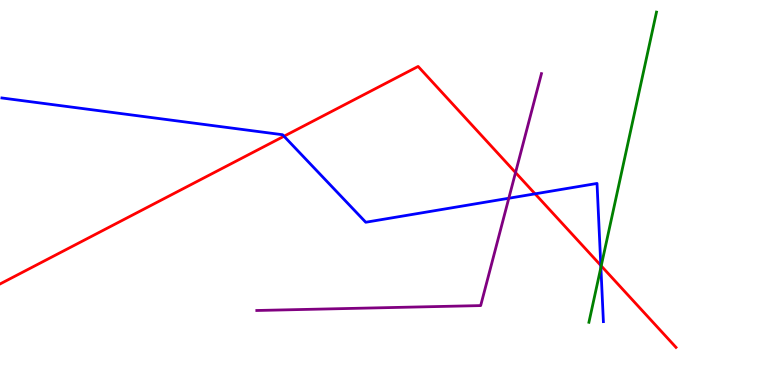[{'lines': ['blue', 'red'], 'intersections': [{'x': 3.66, 'y': 6.46}, {'x': 6.9, 'y': 4.97}, {'x': 7.75, 'y': 3.11}]}, {'lines': ['green', 'red'], 'intersections': [{'x': 7.76, 'y': 3.09}]}, {'lines': ['purple', 'red'], 'intersections': [{'x': 6.65, 'y': 5.52}]}, {'lines': ['blue', 'green'], 'intersections': [{'x': 7.75, 'y': 3.06}]}, {'lines': ['blue', 'purple'], 'intersections': [{'x': 6.57, 'y': 4.85}]}, {'lines': ['green', 'purple'], 'intersections': []}]